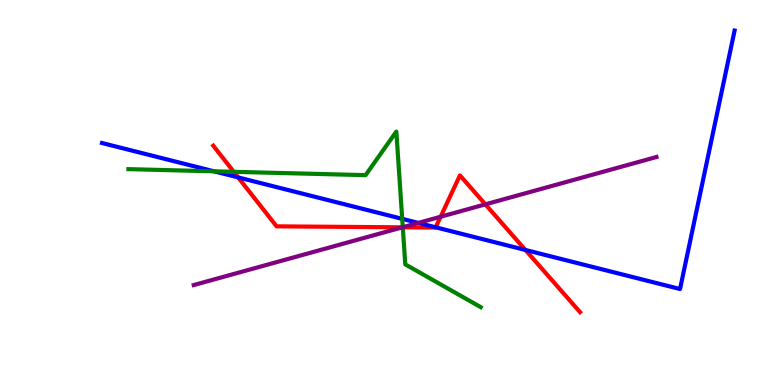[{'lines': ['blue', 'red'], 'intersections': [{'x': 3.07, 'y': 5.39}, {'x': 5.62, 'y': 4.1}, {'x': 6.78, 'y': 3.51}]}, {'lines': ['green', 'red'], 'intersections': [{'x': 3.02, 'y': 5.54}, {'x': 5.2, 'y': 4.1}]}, {'lines': ['purple', 'red'], 'intersections': [{'x': 5.19, 'y': 4.1}, {'x': 5.69, 'y': 4.37}, {'x': 6.26, 'y': 4.69}]}, {'lines': ['blue', 'green'], 'intersections': [{'x': 2.76, 'y': 5.55}, {'x': 5.19, 'y': 4.32}]}, {'lines': ['blue', 'purple'], 'intersections': [{'x': 5.4, 'y': 4.21}]}, {'lines': ['green', 'purple'], 'intersections': [{'x': 5.2, 'y': 4.1}]}]